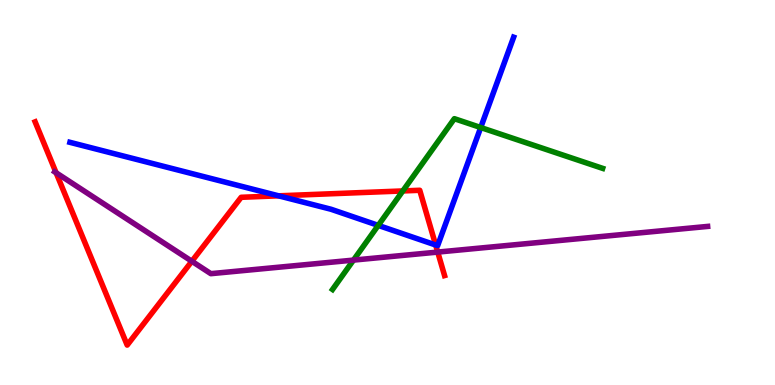[{'lines': ['blue', 'red'], 'intersections': [{'x': 3.6, 'y': 4.91}, {'x': 5.62, 'y': 3.64}]}, {'lines': ['green', 'red'], 'intersections': [{'x': 5.2, 'y': 5.04}]}, {'lines': ['purple', 'red'], 'intersections': [{'x': 0.724, 'y': 5.51}, {'x': 2.48, 'y': 3.21}, {'x': 5.65, 'y': 3.45}]}, {'lines': ['blue', 'green'], 'intersections': [{'x': 4.88, 'y': 4.15}, {'x': 6.2, 'y': 6.69}]}, {'lines': ['blue', 'purple'], 'intersections': []}, {'lines': ['green', 'purple'], 'intersections': [{'x': 4.56, 'y': 3.24}]}]